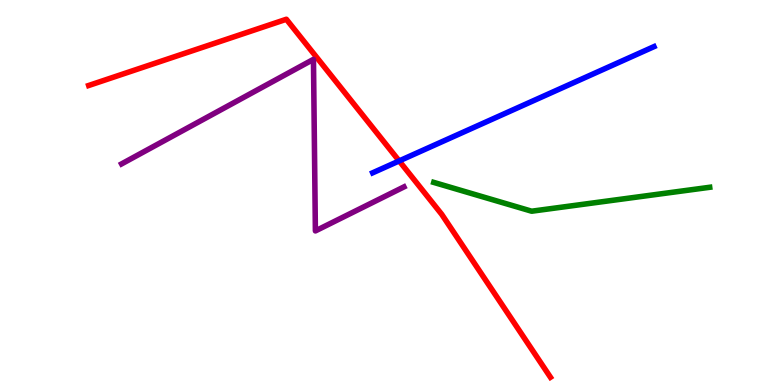[{'lines': ['blue', 'red'], 'intersections': [{'x': 5.15, 'y': 5.82}]}, {'lines': ['green', 'red'], 'intersections': []}, {'lines': ['purple', 'red'], 'intersections': []}, {'lines': ['blue', 'green'], 'intersections': []}, {'lines': ['blue', 'purple'], 'intersections': []}, {'lines': ['green', 'purple'], 'intersections': []}]